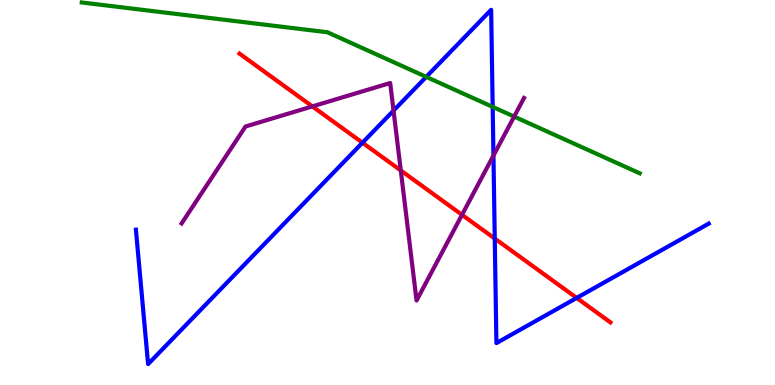[{'lines': ['blue', 'red'], 'intersections': [{'x': 4.68, 'y': 6.29}, {'x': 6.38, 'y': 3.8}, {'x': 7.44, 'y': 2.26}]}, {'lines': ['green', 'red'], 'intersections': []}, {'lines': ['purple', 'red'], 'intersections': [{'x': 4.03, 'y': 7.24}, {'x': 5.17, 'y': 5.57}, {'x': 5.96, 'y': 4.42}]}, {'lines': ['blue', 'green'], 'intersections': [{'x': 5.5, 'y': 8.0}, {'x': 6.36, 'y': 7.22}]}, {'lines': ['blue', 'purple'], 'intersections': [{'x': 5.08, 'y': 7.13}, {'x': 6.37, 'y': 5.96}]}, {'lines': ['green', 'purple'], 'intersections': [{'x': 6.63, 'y': 6.97}]}]